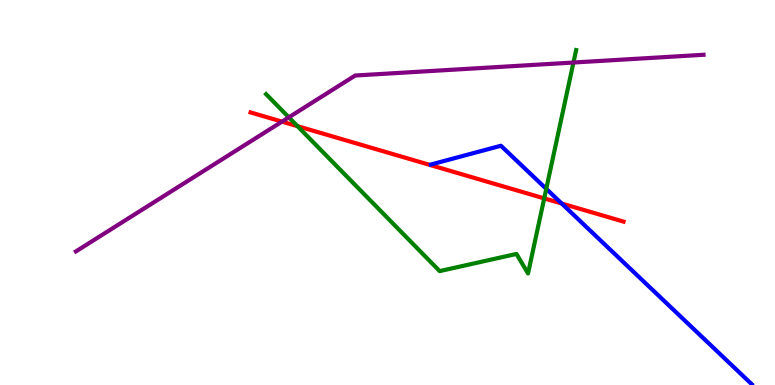[{'lines': ['blue', 'red'], 'intersections': [{'x': 7.25, 'y': 4.71}]}, {'lines': ['green', 'red'], 'intersections': [{'x': 3.84, 'y': 6.72}, {'x': 7.02, 'y': 4.85}]}, {'lines': ['purple', 'red'], 'intersections': [{'x': 3.64, 'y': 6.84}]}, {'lines': ['blue', 'green'], 'intersections': [{'x': 7.05, 'y': 5.1}]}, {'lines': ['blue', 'purple'], 'intersections': []}, {'lines': ['green', 'purple'], 'intersections': [{'x': 3.73, 'y': 6.95}, {'x': 7.4, 'y': 8.38}]}]